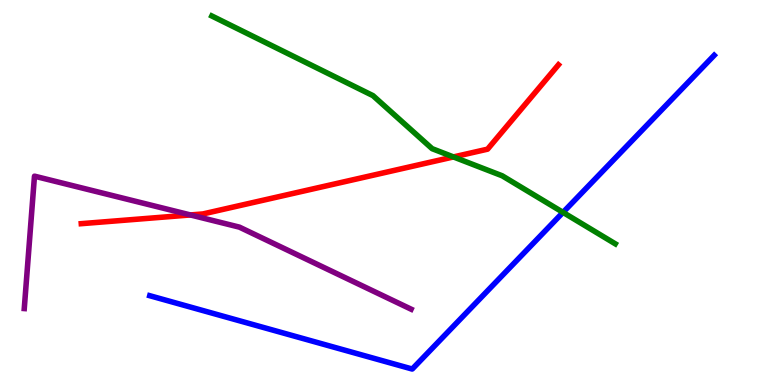[{'lines': ['blue', 'red'], 'intersections': []}, {'lines': ['green', 'red'], 'intersections': [{'x': 5.85, 'y': 5.92}]}, {'lines': ['purple', 'red'], 'intersections': [{'x': 2.46, 'y': 4.42}]}, {'lines': ['blue', 'green'], 'intersections': [{'x': 7.26, 'y': 4.48}]}, {'lines': ['blue', 'purple'], 'intersections': []}, {'lines': ['green', 'purple'], 'intersections': []}]